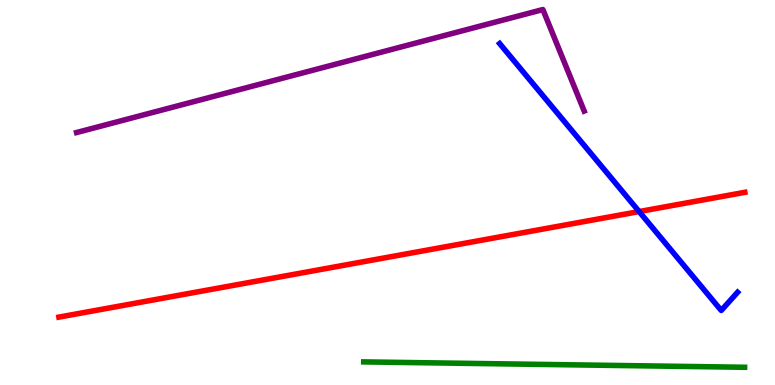[{'lines': ['blue', 'red'], 'intersections': [{'x': 8.25, 'y': 4.5}]}, {'lines': ['green', 'red'], 'intersections': []}, {'lines': ['purple', 'red'], 'intersections': []}, {'lines': ['blue', 'green'], 'intersections': []}, {'lines': ['blue', 'purple'], 'intersections': []}, {'lines': ['green', 'purple'], 'intersections': []}]